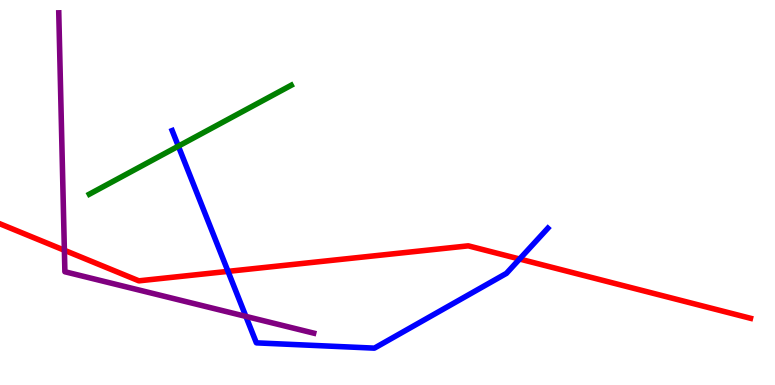[{'lines': ['blue', 'red'], 'intersections': [{'x': 2.94, 'y': 2.95}, {'x': 6.7, 'y': 3.27}]}, {'lines': ['green', 'red'], 'intersections': []}, {'lines': ['purple', 'red'], 'intersections': [{'x': 0.831, 'y': 3.5}]}, {'lines': ['blue', 'green'], 'intersections': [{'x': 2.3, 'y': 6.2}]}, {'lines': ['blue', 'purple'], 'intersections': [{'x': 3.17, 'y': 1.78}]}, {'lines': ['green', 'purple'], 'intersections': []}]